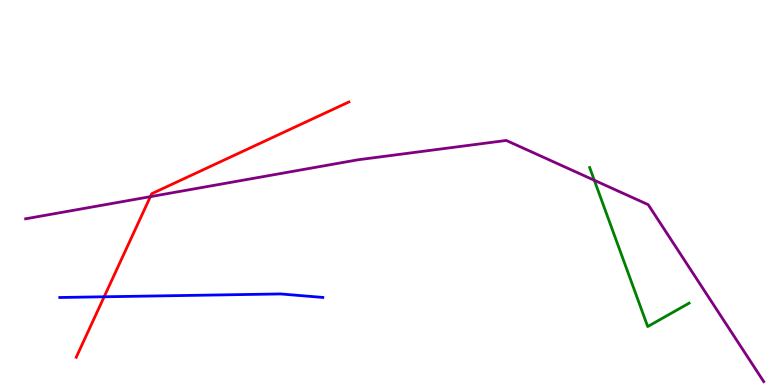[{'lines': ['blue', 'red'], 'intersections': [{'x': 1.34, 'y': 2.29}]}, {'lines': ['green', 'red'], 'intersections': []}, {'lines': ['purple', 'red'], 'intersections': [{'x': 1.94, 'y': 4.89}]}, {'lines': ['blue', 'green'], 'intersections': []}, {'lines': ['blue', 'purple'], 'intersections': []}, {'lines': ['green', 'purple'], 'intersections': [{'x': 7.67, 'y': 5.32}]}]